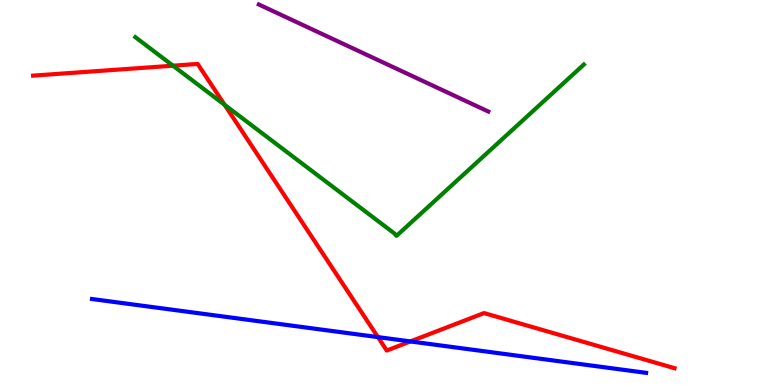[{'lines': ['blue', 'red'], 'intersections': [{'x': 4.88, 'y': 1.24}, {'x': 5.3, 'y': 1.13}]}, {'lines': ['green', 'red'], 'intersections': [{'x': 2.23, 'y': 8.29}, {'x': 2.9, 'y': 7.28}]}, {'lines': ['purple', 'red'], 'intersections': []}, {'lines': ['blue', 'green'], 'intersections': []}, {'lines': ['blue', 'purple'], 'intersections': []}, {'lines': ['green', 'purple'], 'intersections': []}]